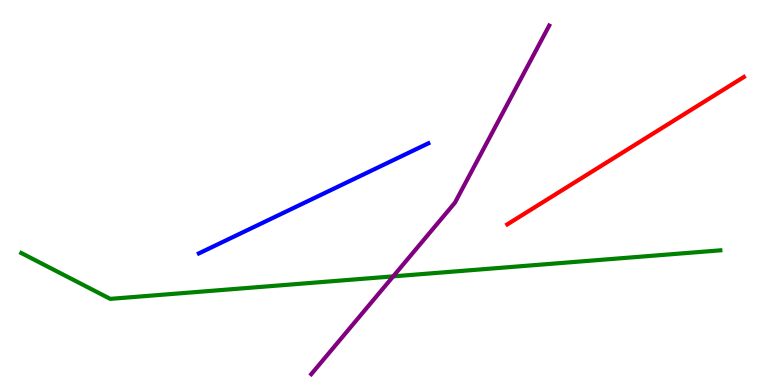[{'lines': ['blue', 'red'], 'intersections': []}, {'lines': ['green', 'red'], 'intersections': []}, {'lines': ['purple', 'red'], 'intersections': []}, {'lines': ['blue', 'green'], 'intersections': []}, {'lines': ['blue', 'purple'], 'intersections': []}, {'lines': ['green', 'purple'], 'intersections': [{'x': 5.07, 'y': 2.82}]}]